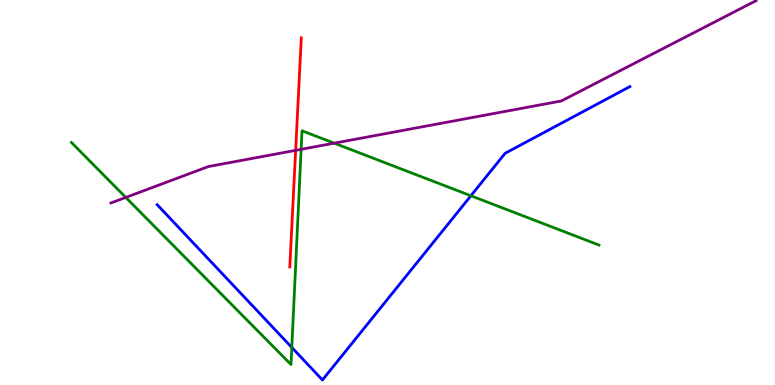[{'lines': ['blue', 'red'], 'intersections': []}, {'lines': ['green', 'red'], 'intersections': []}, {'lines': ['purple', 'red'], 'intersections': [{'x': 3.81, 'y': 6.09}]}, {'lines': ['blue', 'green'], 'intersections': [{'x': 3.77, 'y': 0.975}, {'x': 6.08, 'y': 4.92}]}, {'lines': ['blue', 'purple'], 'intersections': []}, {'lines': ['green', 'purple'], 'intersections': [{'x': 1.62, 'y': 4.87}, {'x': 3.89, 'y': 6.12}, {'x': 4.31, 'y': 6.28}]}]